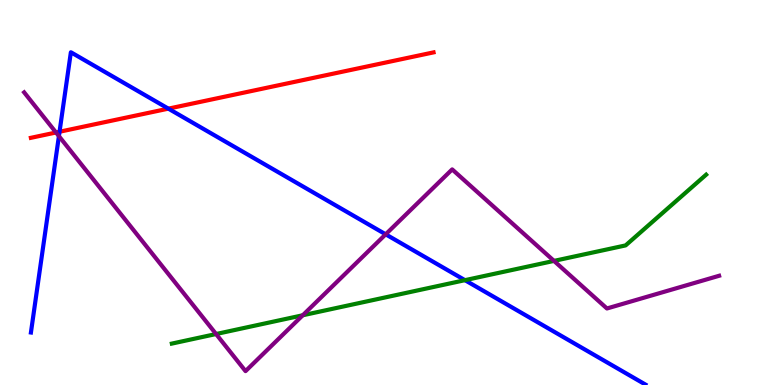[{'lines': ['blue', 'red'], 'intersections': [{'x': 0.768, 'y': 6.58}, {'x': 2.17, 'y': 7.18}]}, {'lines': ['green', 'red'], 'intersections': []}, {'lines': ['purple', 'red'], 'intersections': [{'x': 0.723, 'y': 6.56}]}, {'lines': ['blue', 'green'], 'intersections': [{'x': 6.0, 'y': 2.72}]}, {'lines': ['blue', 'purple'], 'intersections': [{'x': 0.76, 'y': 6.46}, {'x': 4.98, 'y': 3.91}]}, {'lines': ['green', 'purple'], 'intersections': [{'x': 2.79, 'y': 1.32}, {'x': 3.91, 'y': 1.81}, {'x': 7.15, 'y': 3.22}]}]